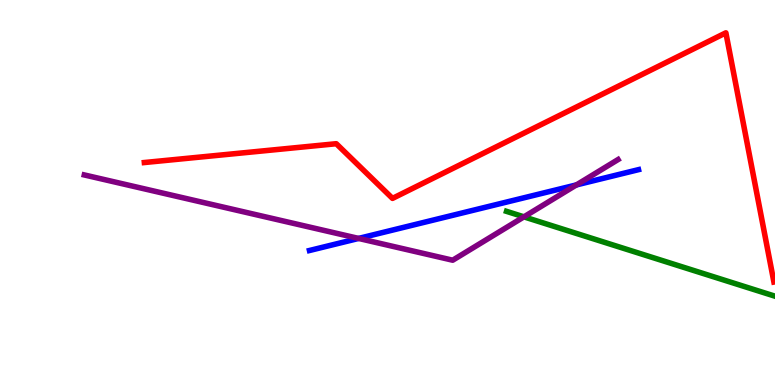[{'lines': ['blue', 'red'], 'intersections': []}, {'lines': ['green', 'red'], 'intersections': []}, {'lines': ['purple', 'red'], 'intersections': []}, {'lines': ['blue', 'green'], 'intersections': []}, {'lines': ['blue', 'purple'], 'intersections': [{'x': 4.63, 'y': 3.81}, {'x': 7.44, 'y': 5.2}]}, {'lines': ['green', 'purple'], 'intersections': [{'x': 6.76, 'y': 4.37}]}]